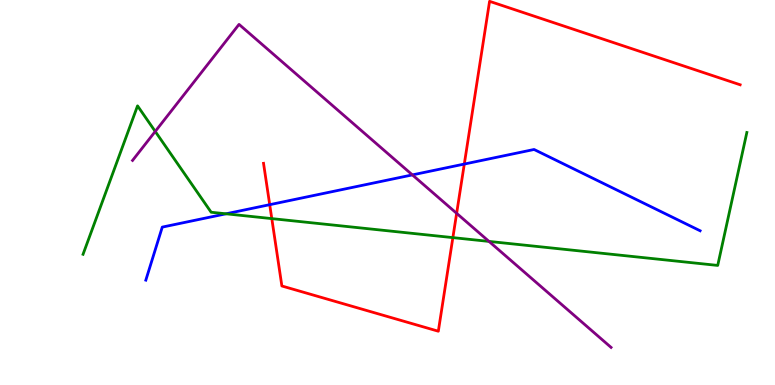[{'lines': ['blue', 'red'], 'intersections': [{'x': 3.48, 'y': 4.68}, {'x': 5.99, 'y': 5.74}]}, {'lines': ['green', 'red'], 'intersections': [{'x': 3.51, 'y': 4.32}, {'x': 5.84, 'y': 3.83}]}, {'lines': ['purple', 'red'], 'intersections': [{'x': 5.89, 'y': 4.46}]}, {'lines': ['blue', 'green'], 'intersections': [{'x': 2.92, 'y': 4.45}]}, {'lines': ['blue', 'purple'], 'intersections': [{'x': 5.32, 'y': 5.46}]}, {'lines': ['green', 'purple'], 'intersections': [{'x': 2.0, 'y': 6.59}, {'x': 6.31, 'y': 3.73}]}]